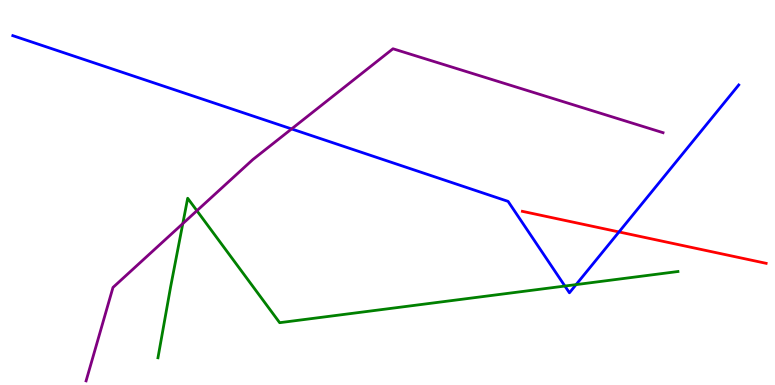[{'lines': ['blue', 'red'], 'intersections': [{'x': 7.99, 'y': 3.98}]}, {'lines': ['green', 'red'], 'intersections': []}, {'lines': ['purple', 'red'], 'intersections': []}, {'lines': ['blue', 'green'], 'intersections': [{'x': 7.29, 'y': 2.57}, {'x': 7.43, 'y': 2.61}]}, {'lines': ['blue', 'purple'], 'intersections': [{'x': 3.76, 'y': 6.65}]}, {'lines': ['green', 'purple'], 'intersections': [{'x': 2.36, 'y': 4.19}, {'x': 2.54, 'y': 4.53}]}]